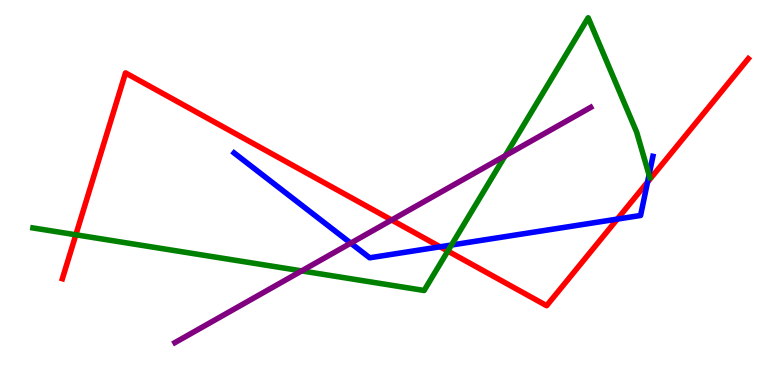[{'lines': ['blue', 'red'], 'intersections': [{'x': 5.68, 'y': 3.59}, {'x': 7.97, 'y': 4.31}, {'x': 8.36, 'y': 5.27}]}, {'lines': ['green', 'red'], 'intersections': [{'x': 0.979, 'y': 3.9}, {'x': 5.78, 'y': 3.48}]}, {'lines': ['purple', 'red'], 'intersections': [{'x': 5.05, 'y': 4.29}]}, {'lines': ['blue', 'green'], 'intersections': [{'x': 5.83, 'y': 3.64}, {'x': 8.37, 'y': 5.46}]}, {'lines': ['blue', 'purple'], 'intersections': [{'x': 4.53, 'y': 3.68}]}, {'lines': ['green', 'purple'], 'intersections': [{'x': 3.89, 'y': 2.96}, {'x': 6.52, 'y': 5.95}]}]